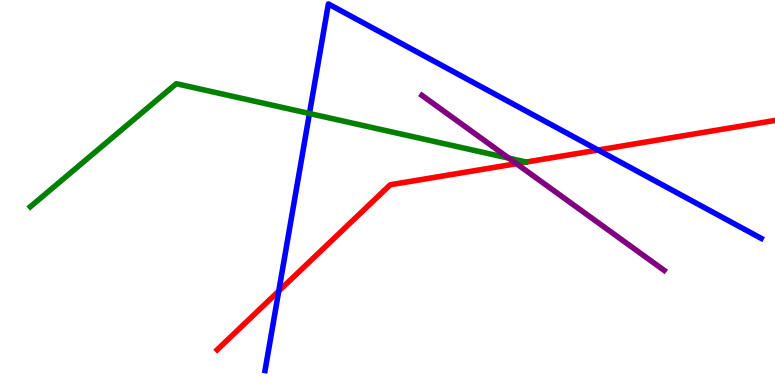[{'lines': ['blue', 'red'], 'intersections': [{'x': 3.6, 'y': 2.44}, {'x': 7.72, 'y': 6.1}]}, {'lines': ['green', 'red'], 'intersections': []}, {'lines': ['purple', 'red'], 'intersections': [{'x': 6.66, 'y': 5.75}]}, {'lines': ['blue', 'green'], 'intersections': [{'x': 3.99, 'y': 7.05}]}, {'lines': ['blue', 'purple'], 'intersections': []}, {'lines': ['green', 'purple'], 'intersections': [{'x': 6.57, 'y': 5.89}]}]